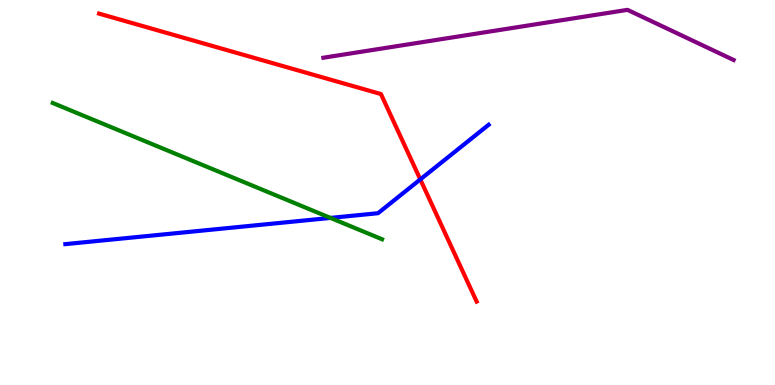[{'lines': ['blue', 'red'], 'intersections': [{'x': 5.42, 'y': 5.34}]}, {'lines': ['green', 'red'], 'intersections': []}, {'lines': ['purple', 'red'], 'intersections': []}, {'lines': ['blue', 'green'], 'intersections': [{'x': 4.26, 'y': 4.34}]}, {'lines': ['blue', 'purple'], 'intersections': []}, {'lines': ['green', 'purple'], 'intersections': []}]